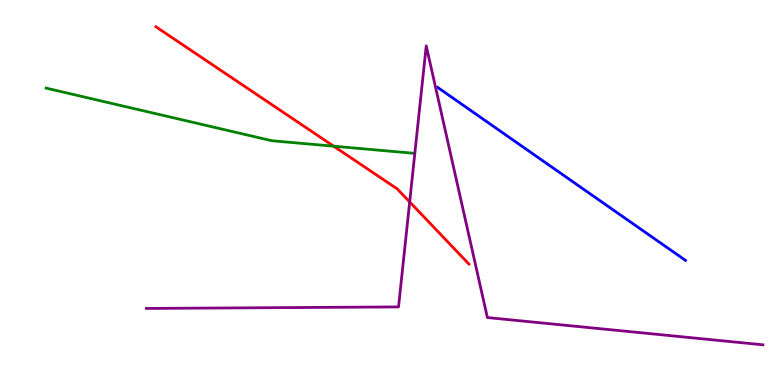[{'lines': ['blue', 'red'], 'intersections': []}, {'lines': ['green', 'red'], 'intersections': [{'x': 4.31, 'y': 6.2}]}, {'lines': ['purple', 'red'], 'intersections': [{'x': 5.29, 'y': 4.76}]}, {'lines': ['blue', 'green'], 'intersections': []}, {'lines': ['blue', 'purple'], 'intersections': []}, {'lines': ['green', 'purple'], 'intersections': []}]